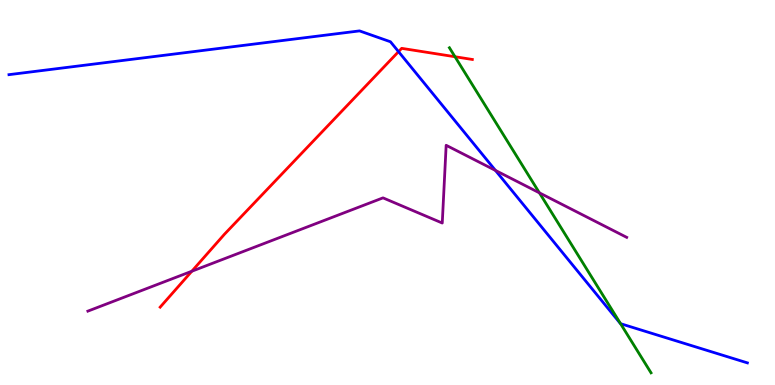[{'lines': ['blue', 'red'], 'intersections': [{'x': 5.14, 'y': 8.66}]}, {'lines': ['green', 'red'], 'intersections': [{'x': 5.87, 'y': 8.53}]}, {'lines': ['purple', 'red'], 'intersections': [{'x': 2.48, 'y': 2.95}]}, {'lines': ['blue', 'green'], 'intersections': [{'x': 8.01, 'y': 1.59}]}, {'lines': ['blue', 'purple'], 'intersections': [{'x': 6.39, 'y': 5.57}]}, {'lines': ['green', 'purple'], 'intersections': [{'x': 6.96, 'y': 4.99}]}]